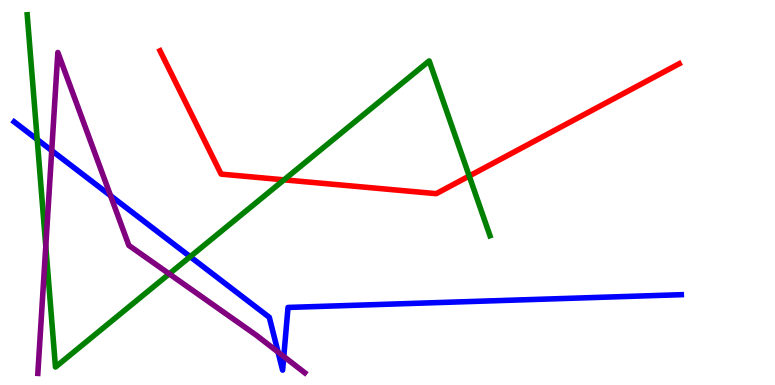[{'lines': ['blue', 'red'], 'intersections': []}, {'lines': ['green', 'red'], 'intersections': [{'x': 3.66, 'y': 5.33}, {'x': 6.05, 'y': 5.43}]}, {'lines': ['purple', 'red'], 'intersections': []}, {'lines': ['blue', 'green'], 'intersections': [{'x': 0.48, 'y': 6.38}, {'x': 2.45, 'y': 3.33}]}, {'lines': ['blue', 'purple'], 'intersections': [{'x': 0.668, 'y': 6.09}, {'x': 1.43, 'y': 4.92}, {'x': 3.59, 'y': 0.855}, {'x': 3.66, 'y': 0.74}]}, {'lines': ['green', 'purple'], 'intersections': [{'x': 0.591, 'y': 3.61}, {'x': 2.18, 'y': 2.89}]}]